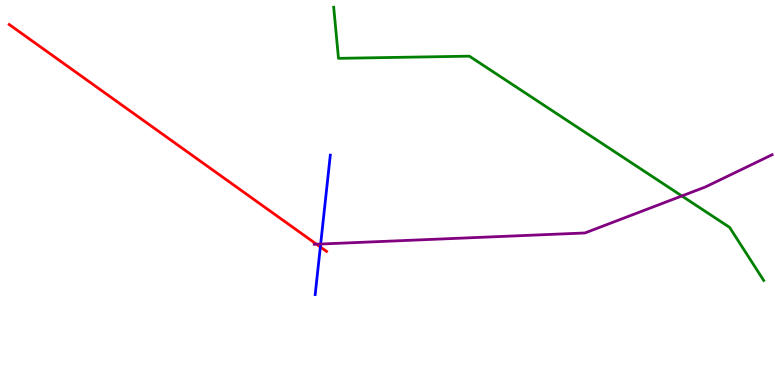[{'lines': ['blue', 'red'], 'intersections': [{'x': 4.13, 'y': 3.59}]}, {'lines': ['green', 'red'], 'intersections': []}, {'lines': ['purple', 'red'], 'intersections': [{'x': 4.08, 'y': 3.66}]}, {'lines': ['blue', 'green'], 'intersections': []}, {'lines': ['blue', 'purple'], 'intersections': [{'x': 4.14, 'y': 3.66}]}, {'lines': ['green', 'purple'], 'intersections': [{'x': 8.8, 'y': 4.91}]}]